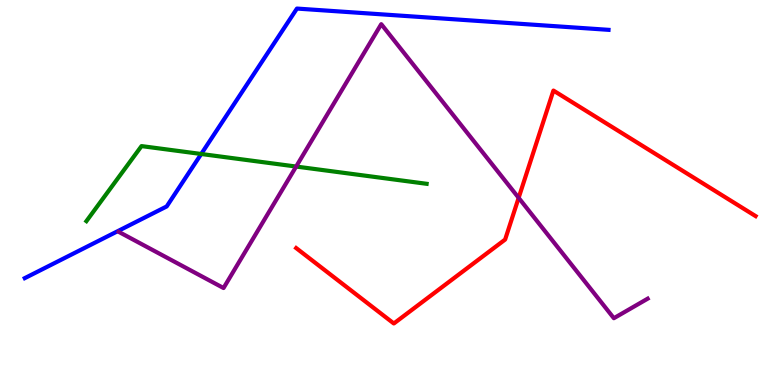[{'lines': ['blue', 'red'], 'intersections': []}, {'lines': ['green', 'red'], 'intersections': []}, {'lines': ['purple', 'red'], 'intersections': [{'x': 6.69, 'y': 4.86}]}, {'lines': ['blue', 'green'], 'intersections': [{'x': 2.6, 'y': 6.0}]}, {'lines': ['blue', 'purple'], 'intersections': []}, {'lines': ['green', 'purple'], 'intersections': [{'x': 3.82, 'y': 5.67}]}]